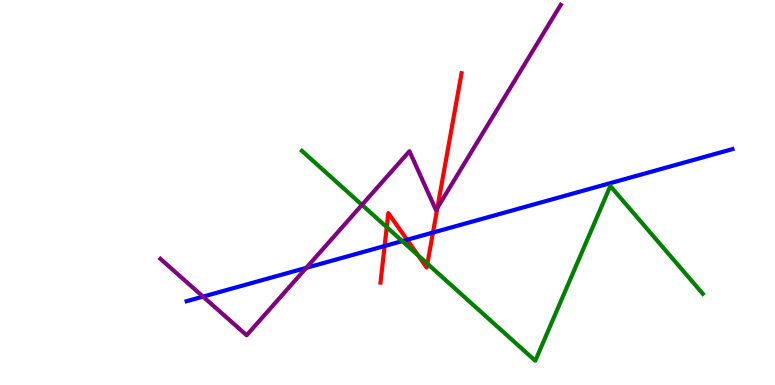[{'lines': ['blue', 'red'], 'intersections': [{'x': 4.96, 'y': 3.61}, {'x': 5.25, 'y': 3.77}, {'x': 5.59, 'y': 3.96}]}, {'lines': ['green', 'red'], 'intersections': [{'x': 4.99, 'y': 4.1}, {'x': 5.39, 'y': 3.37}, {'x': 5.51, 'y': 3.15}]}, {'lines': ['purple', 'red'], 'intersections': [{'x': 5.64, 'y': 4.6}]}, {'lines': ['blue', 'green'], 'intersections': [{'x': 5.19, 'y': 3.74}]}, {'lines': ['blue', 'purple'], 'intersections': [{'x': 2.62, 'y': 2.3}, {'x': 3.95, 'y': 3.04}]}, {'lines': ['green', 'purple'], 'intersections': [{'x': 4.67, 'y': 4.68}]}]